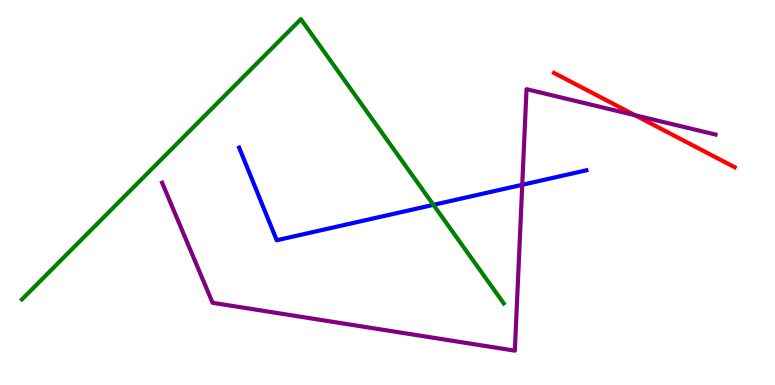[{'lines': ['blue', 'red'], 'intersections': []}, {'lines': ['green', 'red'], 'intersections': []}, {'lines': ['purple', 'red'], 'intersections': [{'x': 8.19, 'y': 7.01}]}, {'lines': ['blue', 'green'], 'intersections': [{'x': 5.59, 'y': 4.68}]}, {'lines': ['blue', 'purple'], 'intersections': [{'x': 6.74, 'y': 5.2}]}, {'lines': ['green', 'purple'], 'intersections': []}]